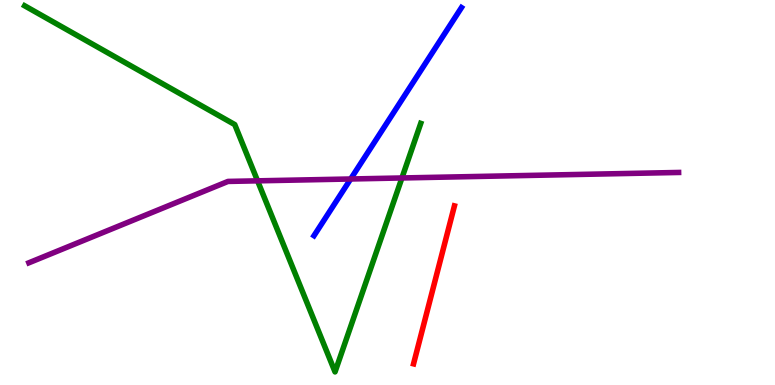[{'lines': ['blue', 'red'], 'intersections': []}, {'lines': ['green', 'red'], 'intersections': []}, {'lines': ['purple', 'red'], 'intersections': []}, {'lines': ['blue', 'green'], 'intersections': []}, {'lines': ['blue', 'purple'], 'intersections': [{'x': 4.52, 'y': 5.35}]}, {'lines': ['green', 'purple'], 'intersections': [{'x': 3.32, 'y': 5.3}, {'x': 5.19, 'y': 5.38}]}]